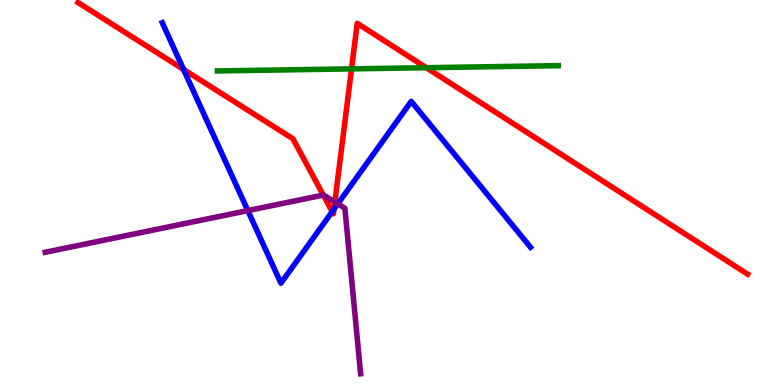[{'lines': ['blue', 'red'], 'intersections': [{'x': 2.37, 'y': 8.2}, {'x': 4.29, 'y': 4.5}, {'x': 4.31, 'y': 4.57}]}, {'lines': ['green', 'red'], 'intersections': [{'x': 4.54, 'y': 8.21}, {'x': 5.5, 'y': 8.24}]}, {'lines': ['purple', 'red'], 'intersections': [{'x': 4.17, 'y': 4.93}, {'x': 4.32, 'y': 4.75}]}, {'lines': ['blue', 'green'], 'intersections': []}, {'lines': ['blue', 'purple'], 'intersections': [{'x': 3.2, 'y': 4.53}, {'x': 4.36, 'y': 4.71}]}, {'lines': ['green', 'purple'], 'intersections': []}]